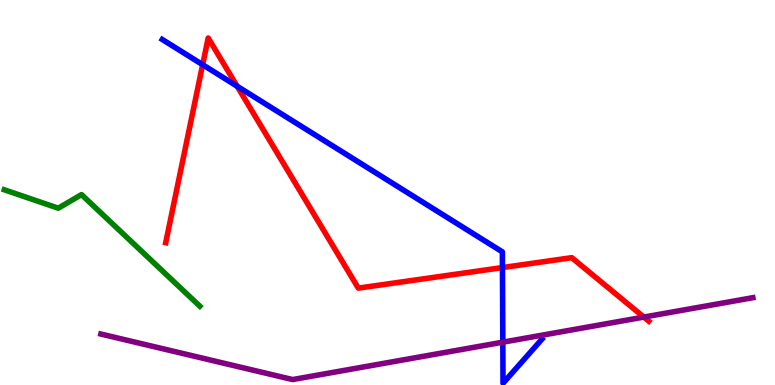[{'lines': ['blue', 'red'], 'intersections': [{'x': 2.61, 'y': 8.32}, {'x': 3.06, 'y': 7.76}, {'x': 6.48, 'y': 3.05}]}, {'lines': ['green', 'red'], 'intersections': []}, {'lines': ['purple', 'red'], 'intersections': [{'x': 8.31, 'y': 1.76}]}, {'lines': ['blue', 'green'], 'intersections': []}, {'lines': ['blue', 'purple'], 'intersections': [{'x': 6.49, 'y': 1.11}]}, {'lines': ['green', 'purple'], 'intersections': []}]